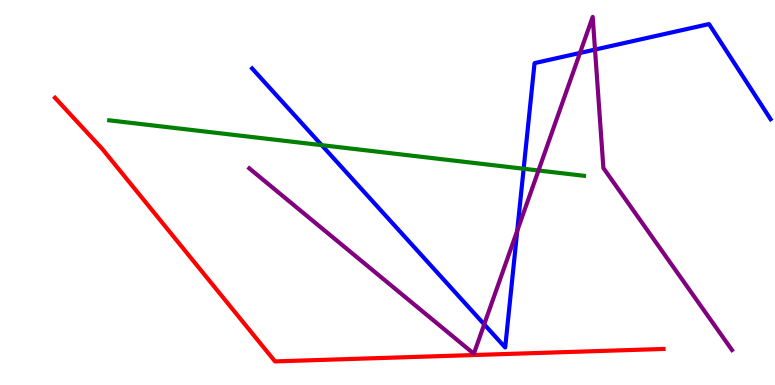[{'lines': ['blue', 'red'], 'intersections': []}, {'lines': ['green', 'red'], 'intersections': []}, {'lines': ['purple', 'red'], 'intersections': []}, {'lines': ['blue', 'green'], 'intersections': [{'x': 4.15, 'y': 6.23}, {'x': 6.76, 'y': 5.62}]}, {'lines': ['blue', 'purple'], 'intersections': [{'x': 6.25, 'y': 1.58}, {'x': 6.67, 'y': 4.01}, {'x': 7.48, 'y': 8.62}, {'x': 7.68, 'y': 8.71}]}, {'lines': ['green', 'purple'], 'intersections': [{'x': 6.95, 'y': 5.57}]}]